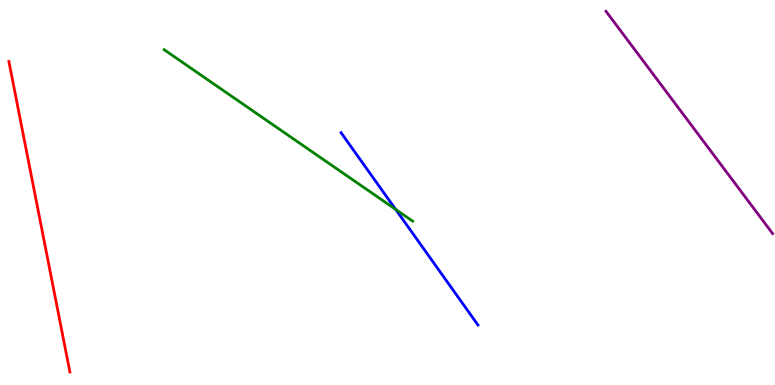[{'lines': ['blue', 'red'], 'intersections': []}, {'lines': ['green', 'red'], 'intersections': []}, {'lines': ['purple', 'red'], 'intersections': []}, {'lines': ['blue', 'green'], 'intersections': [{'x': 5.11, 'y': 4.56}]}, {'lines': ['blue', 'purple'], 'intersections': []}, {'lines': ['green', 'purple'], 'intersections': []}]